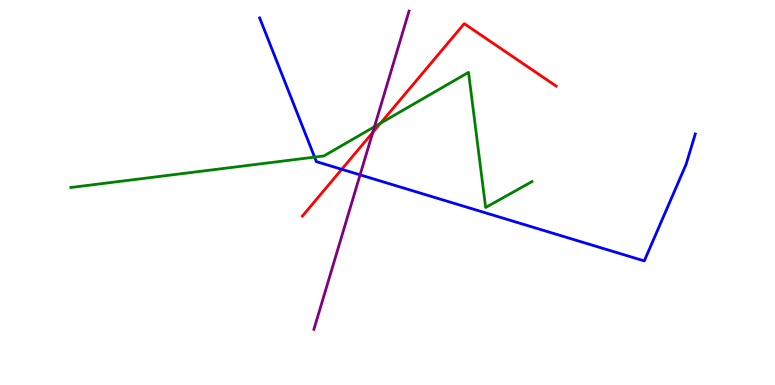[{'lines': ['blue', 'red'], 'intersections': [{'x': 4.41, 'y': 5.6}]}, {'lines': ['green', 'red'], 'intersections': [{'x': 4.91, 'y': 6.8}]}, {'lines': ['purple', 'red'], 'intersections': [{'x': 4.81, 'y': 6.56}]}, {'lines': ['blue', 'green'], 'intersections': [{'x': 4.06, 'y': 5.92}]}, {'lines': ['blue', 'purple'], 'intersections': [{'x': 4.65, 'y': 5.46}]}, {'lines': ['green', 'purple'], 'intersections': [{'x': 4.83, 'y': 6.71}]}]